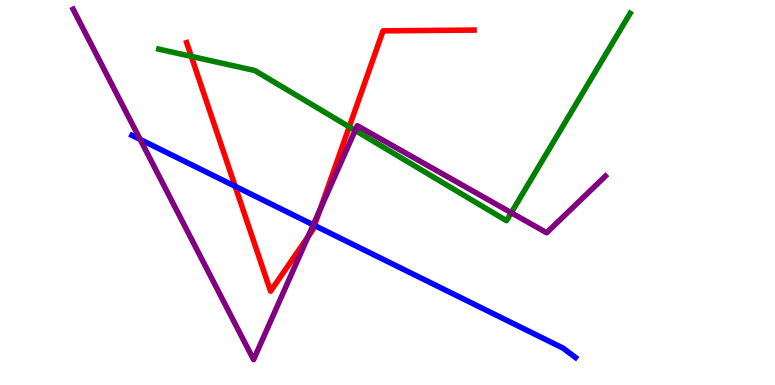[{'lines': ['blue', 'red'], 'intersections': [{'x': 3.03, 'y': 5.16}, {'x': 4.06, 'y': 4.14}]}, {'lines': ['green', 'red'], 'intersections': [{'x': 2.47, 'y': 8.54}, {'x': 4.51, 'y': 6.7}]}, {'lines': ['purple', 'red'], 'intersections': [{'x': 3.98, 'y': 3.85}, {'x': 4.13, 'y': 4.56}]}, {'lines': ['blue', 'green'], 'intersections': []}, {'lines': ['blue', 'purple'], 'intersections': [{'x': 1.81, 'y': 6.38}, {'x': 4.04, 'y': 4.16}]}, {'lines': ['green', 'purple'], 'intersections': [{'x': 4.58, 'y': 6.61}, {'x': 6.6, 'y': 4.47}]}]